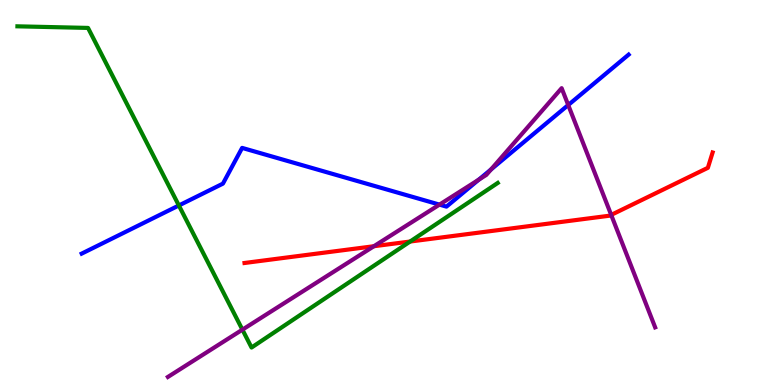[{'lines': ['blue', 'red'], 'intersections': []}, {'lines': ['green', 'red'], 'intersections': [{'x': 5.29, 'y': 3.73}]}, {'lines': ['purple', 'red'], 'intersections': [{'x': 4.82, 'y': 3.6}, {'x': 7.89, 'y': 4.42}]}, {'lines': ['blue', 'green'], 'intersections': [{'x': 2.31, 'y': 4.66}]}, {'lines': ['blue', 'purple'], 'intersections': [{'x': 5.67, 'y': 4.69}, {'x': 6.18, 'y': 5.33}, {'x': 6.34, 'y': 5.6}, {'x': 7.33, 'y': 7.27}]}, {'lines': ['green', 'purple'], 'intersections': [{'x': 3.13, 'y': 1.44}]}]